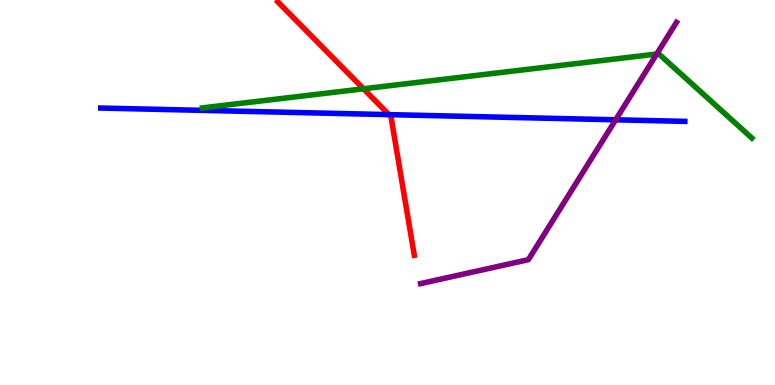[{'lines': ['blue', 'red'], 'intersections': [{'x': 5.02, 'y': 7.02}]}, {'lines': ['green', 'red'], 'intersections': [{'x': 4.69, 'y': 7.69}]}, {'lines': ['purple', 'red'], 'intersections': []}, {'lines': ['blue', 'green'], 'intersections': []}, {'lines': ['blue', 'purple'], 'intersections': [{'x': 7.94, 'y': 6.89}]}, {'lines': ['green', 'purple'], 'intersections': [{'x': 8.47, 'y': 8.6}]}]